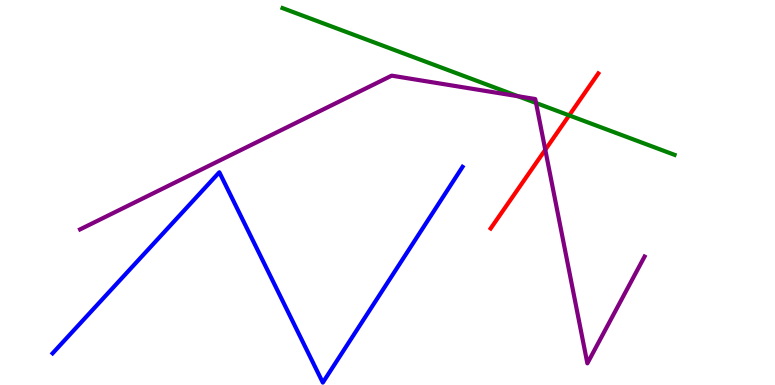[{'lines': ['blue', 'red'], 'intersections': []}, {'lines': ['green', 'red'], 'intersections': [{'x': 7.34, 'y': 7.0}]}, {'lines': ['purple', 'red'], 'intersections': [{'x': 7.04, 'y': 6.11}]}, {'lines': ['blue', 'green'], 'intersections': []}, {'lines': ['blue', 'purple'], 'intersections': []}, {'lines': ['green', 'purple'], 'intersections': [{'x': 6.68, 'y': 7.5}, {'x': 6.92, 'y': 7.32}]}]